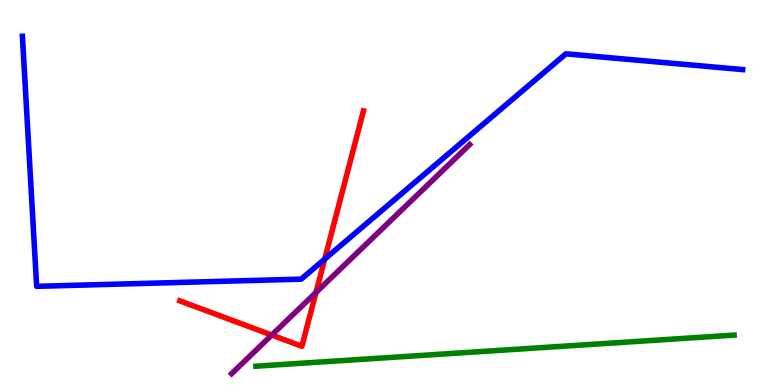[{'lines': ['blue', 'red'], 'intersections': [{'x': 4.19, 'y': 3.27}]}, {'lines': ['green', 'red'], 'intersections': []}, {'lines': ['purple', 'red'], 'intersections': [{'x': 3.51, 'y': 1.3}, {'x': 4.08, 'y': 2.4}]}, {'lines': ['blue', 'green'], 'intersections': []}, {'lines': ['blue', 'purple'], 'intersections': []}, {'lines': ['green', 'purple'], 'intersections': []}]